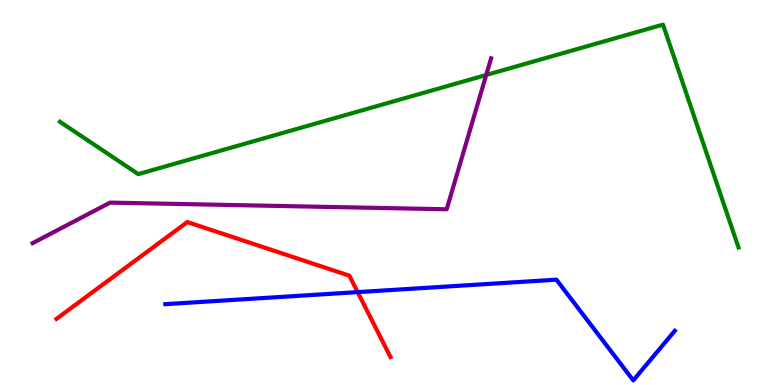[{'lines': ['blue', 'red'], 'intersections': [{'x': 4.61, 'y': 2.41}]}, {'lines': ['green', 'red'], 'intersections': []}, {'lines': ['purple', 'red'], 'intersections': []}, {'lines': ['blue', 'green'], 'intersections': []}, {'lines': ['blue', 'purple'], 'intersections': []}, {'lines': ['green', 'purple'], 'intersections': [{'x': 6.27, 'y': 8.05}]}]